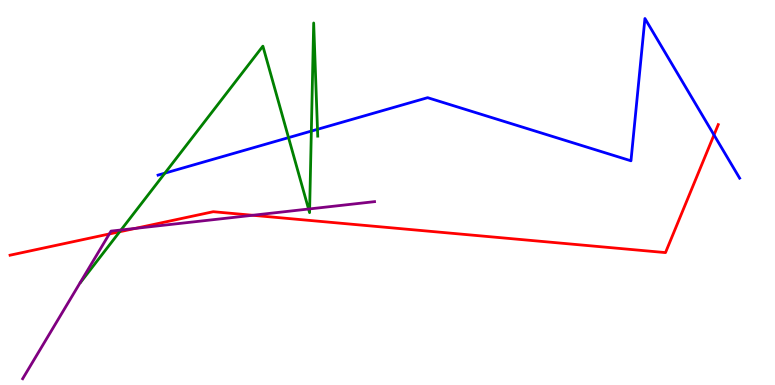[{'lines': ['blue', 'red'], 'intersections': [{'x': 9.21, 'y': 6.5}]}, {'lines': ['green', 'red'], 'intersections': [{'x': 1.54, 'y': 3.98}]}, {'lines': ['purple', 'red'], 'intersections': [{'x': 1.41, 'y': 3.92}, {'x': 1.75, 'y': 4.07}, {'x': 3.26, 'y': 4.41}]}, {'lines': ['blue', 'green'], 'intersections': [{'x': 2.13, 'y': 5.5}, {'x': 3.72, 'y': 6.43}, {'x': 4.02, 'y': 6.6}, {'x': 4.1, 'y': 6.64}]}, {'lines': ['blue', 'purple'], 'intersections': []}, {'lines': ['green', 'purple'], 'intersections': [{'x': 1.56, 'y': 4.03}, {'x': 3.98, 'y': 4.57}, {'x': 4.0, 'y': 4.57}]}]